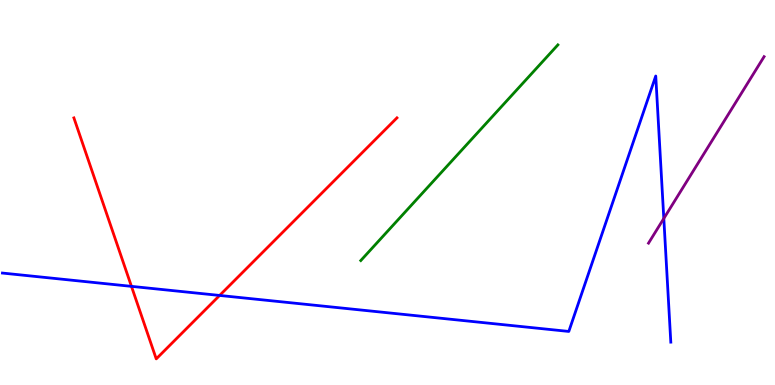[{'lines': ['blue', 'red'], 'intersections': [{'x': 1.7, 'y': 2.56}, {'x': 2.83, 'y': 2.33}]}, {'lines': ['green', 'red'], 'intersections': []}, {'lines': ['purple', 'red'], 'intersections': []}, {'lines': ['blue', 'green'], 'intersections': []}, {'lines': ['blue', 'purple'], 'intersections': [{'x': 8.57, 'y': 4.33}]}, {'lines': ['green', 'purple'], 'intersections': []}]